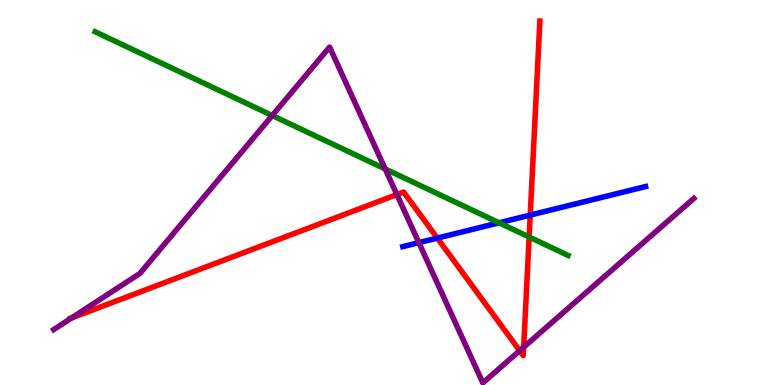[{'lines': ['blue', 'red'], 'intersections': [{'x': 5.64, 'y': 3.82}, {'x': 6.84, 'y': 4.41}]}, {'lines': ['green', 'red'], 'intersections': [{'x': 6.83, 'y': 3.84}]}, {'lines': ['purple', 'red'], 'intersections': [{'x': 0.925, 'y': 1.74}, {'x': 5.12, 'y': 4.95}, {'x': 6.71, 'y': 0.891}, {'x': 6.76, 'y': 0.982}]}, {'lines': ['blue', 'green'], 'intersections': [{'x': 6.44, 'y': 4.21}]}, {'lines': ['blue', 'purple'], 'intersections': [{'x': 5.4, 'y': 3.7}]}, {'lines': ['green', 'purple'], 'intersections': [{'x': 3.51, 'y': 7.0}, {'x': 4.97, 'y': 5.61}]}]